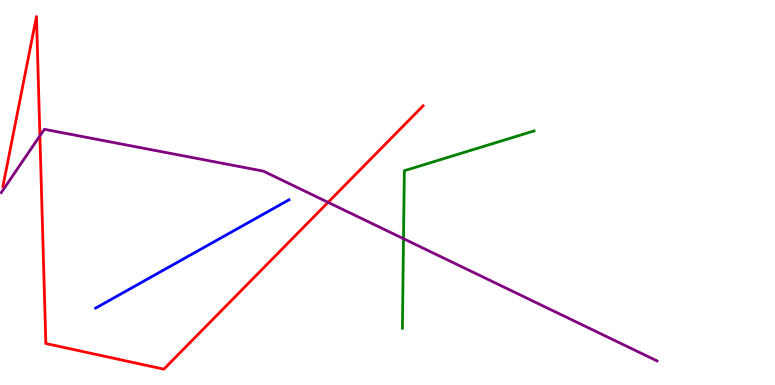[{'lines': ['blue', 'red'], 'intersections': []}, {'lines': ['green', 'red'], 'intersections': []}, {'lines': ['purple', 'red'], 'intersections': [{'x': 0.515, 'y': 6.47}, {'x': 4.23, 'y': 4.74}]}, {'lines': ['blue', 'green'], 'intersections': []}, {'lines': ['blue', 'purple'], 'intersections': []}, {'lines': ['green', 'purple'], 'intersections': [{'x': 5.21, 'y': 3.8}]}]